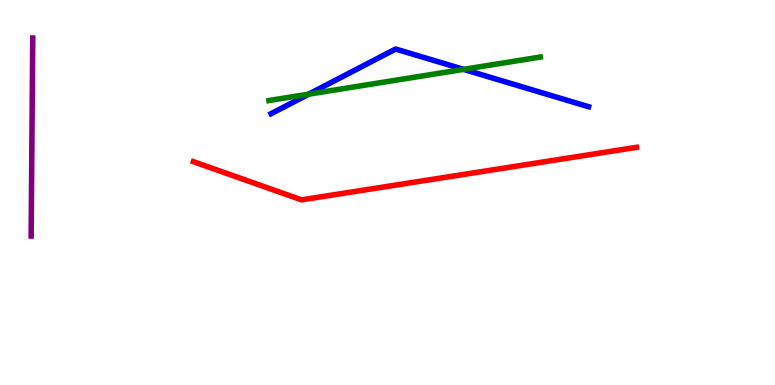[{'lines': ['blue', 'red'], 'intersections': []}, {'lines': ['green', 'red'], 'intersections': []}, {'lines': ['purple', 'red'], 'intersections': []}, {'lines': ['blue', 'green'], 'intersections': [{'x': 3.98, 'y': 7.55}, {'x': 5.98, 'y': 8.2}]}, {'lines': ['blue', 'purple'], 'intersections': []}, {'lines': ['green', 'purple'], 'intersections': []}]